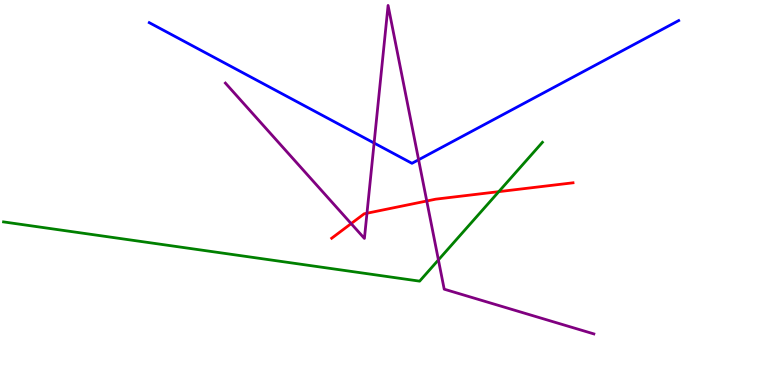[{'lines': ['blue', 'red'], 'intersections': []}, {'lines': ['green', 'red'], 'intersections': [{'x': 6.44, 'y': 5.02}]}, {'lines': ['purple', 'red'], 'intersections': [{'x': 4.53, 'y': 4.19}, {'x': 4.74, 'y': 4.46}, {'x': 5.51, 'y': 4.78}]}, {'lines': ['blue', 'green'], 'intersections': []}, {'lines': ['blue', 'purple'], 'intersections': [{'x': 4.83, 'y': 6.28}, {'x': 5.4, 'y': 5.85}]}, {'lines': ['green', 'purple'], 'intersections': [{'x': 5.66, 'y': 3.25}]}]